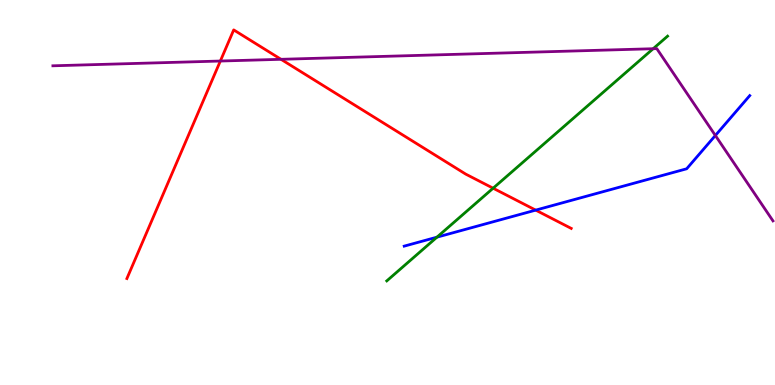[{'lines': ['blue', 'red'], 'intersections': [{'x': 6.91, 'y': 4.54}]}, {'lines': ['green', 'red'], 'intersections': [{'x': 6.36, 'y': 5.11}]}, {'lines': ['purple', 'red'], 'intersections': [{'x': 2.84, 'y': 8.41}, {'x': 3.63, 'y': 8.46}]}, {'lines': ['blue', 'green'], 'intersections': [{'x': 5.64, 'y': 3.84}]}, {'lines': ['blue', 'purple'], 'intersections': [{'x': 9.23, 'y': 6.48}]}, {'lines': ['green', 'purple'], 'intersections': [{'x': 8.43, 'y': 8.73}]}]